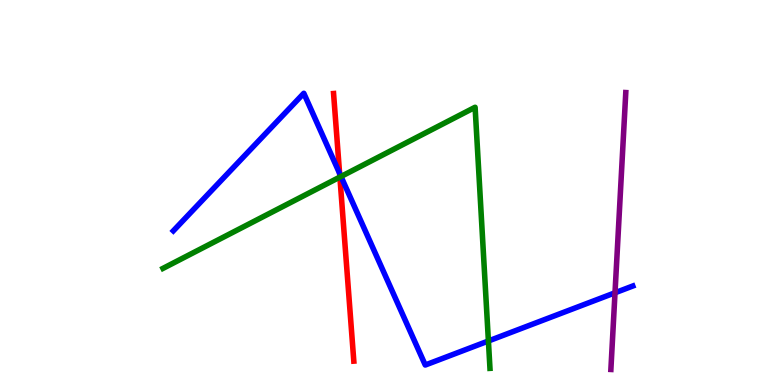[{'lines': ['blue', 'red'], 'intersections': [{'x': 4.38, 'y': 5.5}]}, {'lines': ['green', 'red'], 'intersections': [{'x': 4.39, 'y': 5.4}]}, {'lines': ['purple', 'red'], 'intersections': []}, {'lines': ['blue', 'green'], 'intersections': [{'x': 4.4, 'y': 5.42}, {'x': 6.3, 'y': 1.14}]}, {'lines': ['blue', 'purple'], 'intersections': [{'x': 7.94, 'y': 2.4}]}, {'lines': ['green', 'purple'], 'intersections': []}]